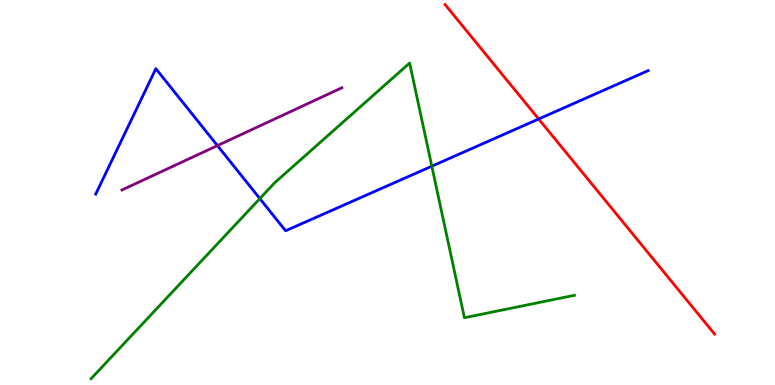[{'lines': ['blue', 'red'], 'intersections': [{'x': 6.95, 'y': 6.91}]}, {'lines': ['green', 'red'], 'intersections': []}, {'lines': ['purple', 'red'], 'intersections': []}, {'lines': ['blue', 'green'], 'intersections': [{'x': 3.35, 'y': 4.84}, {'x': 5.57, 'y': 5.68}]}, {'lines': ['blue', 'purple'], 'intersections': [{'x': 2.81, 'y': 6.22}]}, {'lines': ['green', 'purple'], 'intersections': []}]